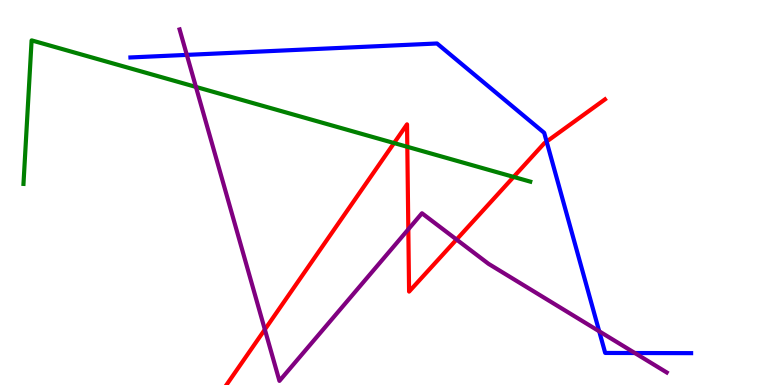[{'lines': ['blue', 'red'], 'intersections': [{'x': 7.05, 'y': 6.32}]}, {'lines': ['green', 'red'], 'intersections': [{'x': 5.08, 'y': 6.28}, {'x': 5.26, 'y': 6.19}, {'x': 6.63, 'y': 5.4}]}, {'lines': ['purple', 'red'], 'intersections': [{'x': 3.42, 'y': 1.44}, {'x': 5.27, 'y': 4.04}, {'x': 5.89, 'y': 3.78}]}, {'lines': ['blue', 'green'], 'intersections': []}, {'lines': ['blue', 'purple'], 'intersections': [{'x': 2.41, 'y': 8.57}, {'x': 7.73, 'y': 1.4}, {'x': 8.19, 'y': 0.831}]}, {'lines': ['green', 'purple'], 'intersections': [{'x': 2.53, 'y': 7.74}]}]